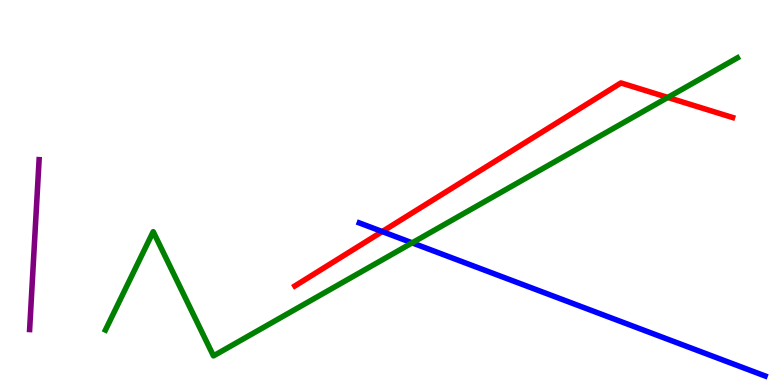[{'lines': ['blue', 'red'], 'intersections': [{'x': 4.93, 'y': 3.99}]}, {'lines': ['green', 'red'], 'intersections': [{'x': 8.62, 'y': 7.47}]}, {'lines': ['purple', 'red'], 'intersections': []}, {'lines': ['blue', 'green'], 'intersections': [{'x': 5.32, 'y': 3.69}]}, {'lines': ['blue', 'purple'], 'intersections': []}, {'lines': ['green', 'purple'], 'intersections': []}]